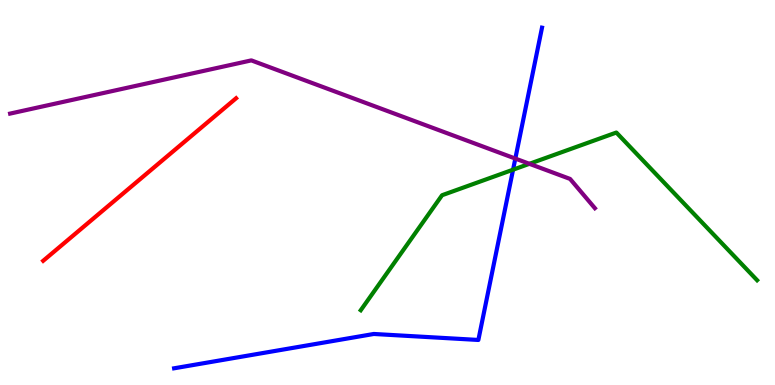[{'lines': ['blue', 'red'], 'intersections': []}, {'lines': ['green', 'red'], 'intersections': []}, {'lines': ['purple', 'red'], 'intersections': []}, {'lines': ['blue', 'green'], 'intersections': [{'x': 6.62, 'y': 5.59}]}, {'lines': ['blue', 'purple'], 'intersections': [{'x': 6.65, 'y': 5.88}]}, {'lines': ['green', 'purple'], 'intersections': [{'x': 6.83, 'y': 5.75}]}]